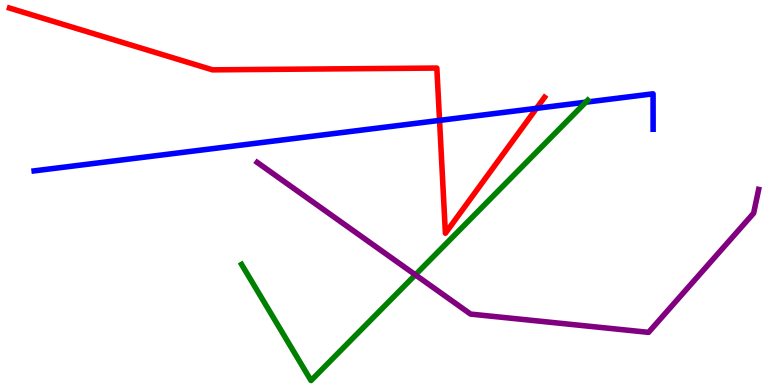[{'lines': ['blue', 'red'], 'intersections': [{'x': 5.67, 'y': 6.87}, {'x': 6.92, 'y': 7.19}]}, {'lines': ['green', 'red'], 'intersections': []}, {'lines': ['purple', 'red'], 'intersections': []}, {'lines': ['blue', 'green'], 'intersections': [{'x': 7.56, 'y': 7.35}]}, {'lines': ['blue', 'purple'], 'intersections': []}, {'lines': ['green', 'purple'], 'intersections': [{'x': 5.36, 'y': 2.86}]}]